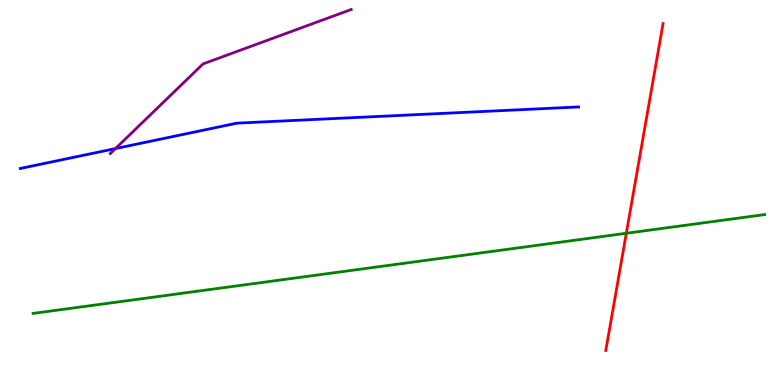[{'lines': ['blue', 'red'], 'intersections': []}, {'lines': ['green', 'red'], 'intersections': [{'x': 8.08, 'y': 3.94}]}, {'lines': ['purple', 'red'], 'intersections': []}, {'lines': ['blue', 'green'], 'intersections': []}, {'lines': ['blue', 'purple'], 'intersections': [{'x': 1.49, 'y': 6.14}]}, {'lines': ['green', 'purple'], 'intersections': []}]